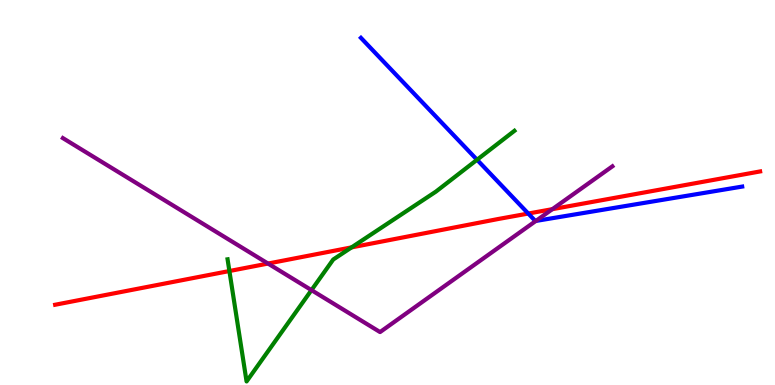[{'lines': ['blue', 'red'], 'intersections': [{'x': 6.82, 'y': 4.45}]}, {'lines': ['green', 'red'], 'intersections': [{'x': 2.96, 'y': 2.96}, {'x': 4.54, 'y': 3.57}]}, {'lines': ['purple', 'red'], 'intersections': [{'x': 3.46, 'y': 3.15}, {'x': 7.13, 'y': 4.57}]}, {'lines': ['blue', 'green'], 'intersections': [{'x': 6.16, 'y': 5.85}]}, {'lines': ['blue', 'purple'], 'intersections': [{'x': 6.91, 'y': 4.26}]}, {'lines': ['green', 'purple'], 'intersections': [{'x': 4.02, 'y': 2.46}]}]